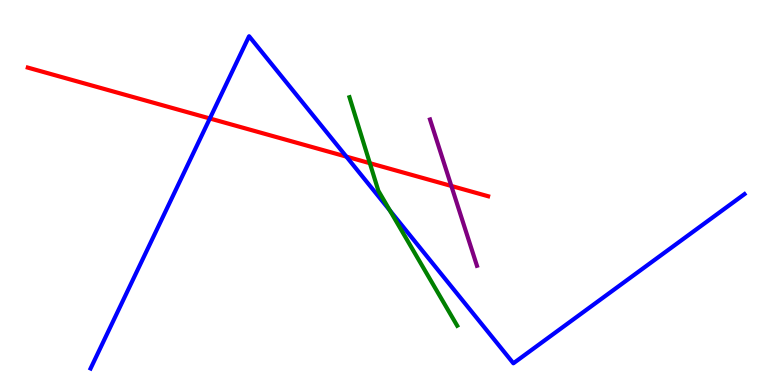[{'lines': ['blue', 'red'], 'intersections': [{'x': 2.71, 'y': 6.92}, {'x': 4.47, 'y': 5.93}]}, {'lines': ['green', 'red'], 'intersections': [{'x': 4.77, 'y': 5.76}]}, {'lines': ['purple', 'red'], 'intersections': [{'x': 5.82, 'y': 5.17}]}, {'lines': ['blue', 'green'], 'intersections': [{'x': 5.03, 'y': 4.54}]}, {'lines': ['blue', 'purple'], 'intersections': []}, {'lines': ['green', 'purple'], 'intersections': []}]